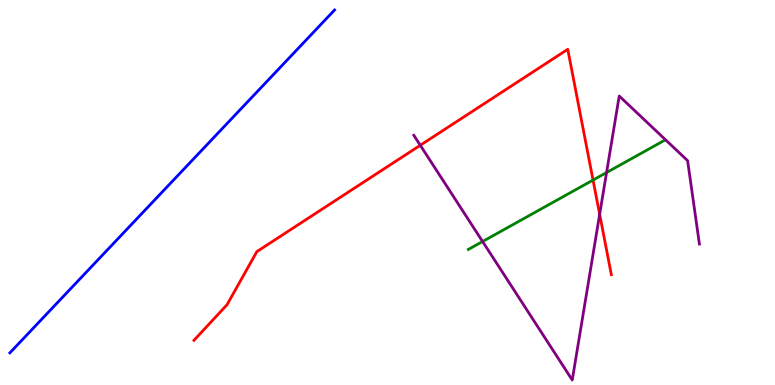[{'lines': ['blue', 'red'], 'intersections': []}, {'lines': ['green', 'red'], 'intersections': [{'x': 7.65, 'y': 5.32}]}, {'lines': ['purple', 'red'], 'intersections': [{'x': 5.42, 'y': 6.23}, {'x': 7.74, 'y': 4.43}]}, {'lines': ['blue', 'green'], 'intersections': []}, {'lines': ['blue', 'purple'], 'intersections': []}, {'lines': ['green', 'purple'], 'intersections': [{'x': 6.23, 'y': 3.73}, {'x': 7.83, 'y': 5.52}]}]